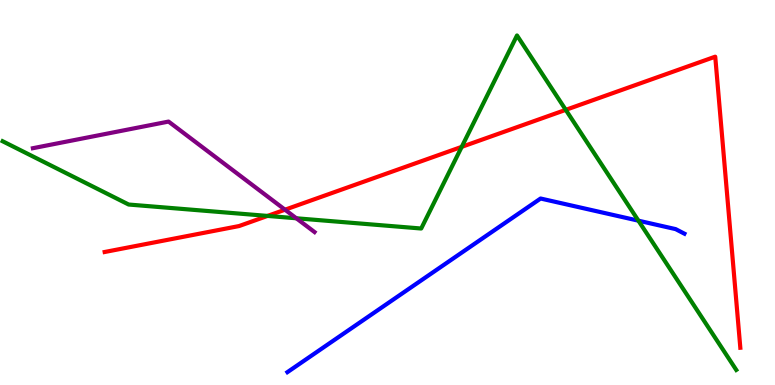[{'lines': ['blue', 'red'], 'intersections': []}, {'lines': ['green', 'red'], 'intersections': [{'x': 3.45, 'y': 4.39}, {'x': 5.96, 'y': 6.19}, {'x': 7.3, 'y': 7.15}]}, {'lines': ['purple', 'red'], 'intersections': [{'x': 3.68, 'y': 4.55}]}, {'lines': ['blue', 'green'], 'intersections': [{'x': 8.24, 'y': 4.27}]}, {'lines': ['blue', 'purple'], 'intersections': []}, {'lines': ['green', 'purple'], 'intersections': [{'x': 3.82, 'y': 4.33}]}]